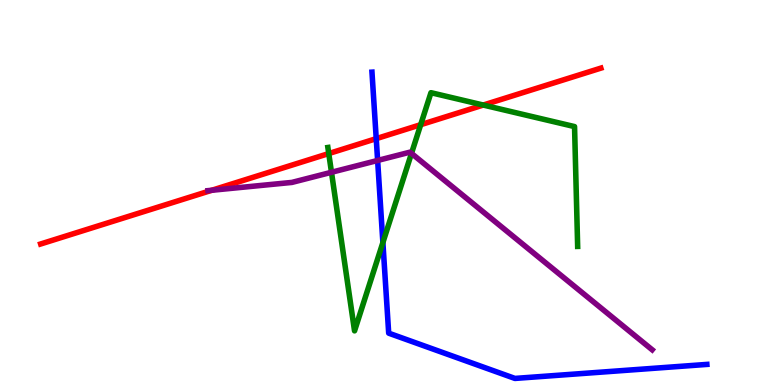[{'lines': ['blue', 'red'], 'intersections': [{'x': 4.85, 'y': 6.4}]}, {'lines': ['green', 'red'], 'intersections': [{'x': 4.24, 'y': 6.01}, {'x': 5.43, 'y': 6.76}, {'x': 6.24, 'y': 7.27}]}, {'lines': ['purple', 'red'], 'intersections': [{'x': 2.73, 'y': 5.06}]}, {'lines': ['blue', 'green'], 'intersections': [{'x': 4.94, 'y': 3.7}]}, {'lines': ['blue', 'purple'], 'intersections': [{'x': 4.87, 'y': 5.83}]}, {'lines': ['green', 'purple'], 'intersections': [{'x': 4.28, 'y': 5.53}, {'x': 5.31, 'y': 6.02}]}]